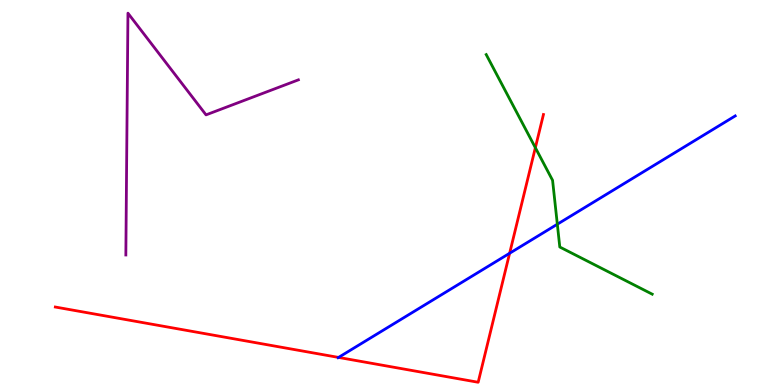[{'lines': ['blue', 'red'], 'intersections': [{'x': 4.37, 'y': 0.716}, {'x': 6.58, 'y': 3.42}]}, {'lines': ['green', 'red'], 'intersections': [{'x': 6.91, 'y': 6.16}]}, {'lines': ['purple', 'red'], 'intersections': []}, {'lines': ['blue', 'green'], 'intersections': [{'x': 7.19, 'y': 4.18}]}, {'lines': ['blue', 'purple'], 'intersections': []}, {'lines': ['green', 'purple'], 'intersections': []}]